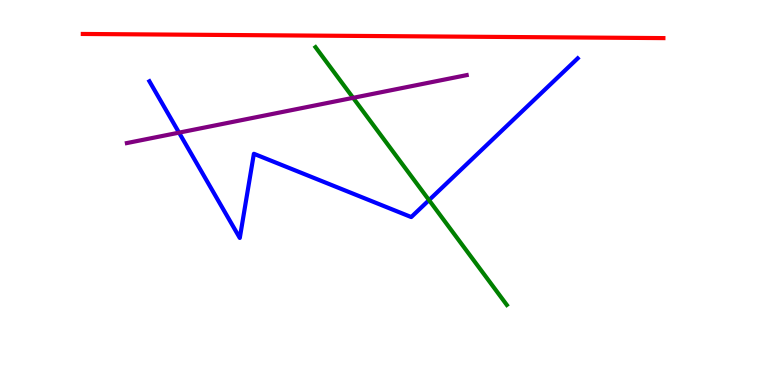[{'lines': ['blue', 'red'], 'intersections': []}, {'lines': ['green', 'red'], 'intersections': []}, {'lines': ['purple', 'red'], 'intersections': []}, {'lines': ['blue', 'green'], 'intersections': [{'x': 5.54, 'y': 4.8}]}, {'lines': ['blue', 'purple'], 'intersections': [{'x': 2.31, 'y': 6.55}]}, {'lines': ['green', 'purple'], 'intersections': [{'x': 4.56, 'y': 7.46}]}]